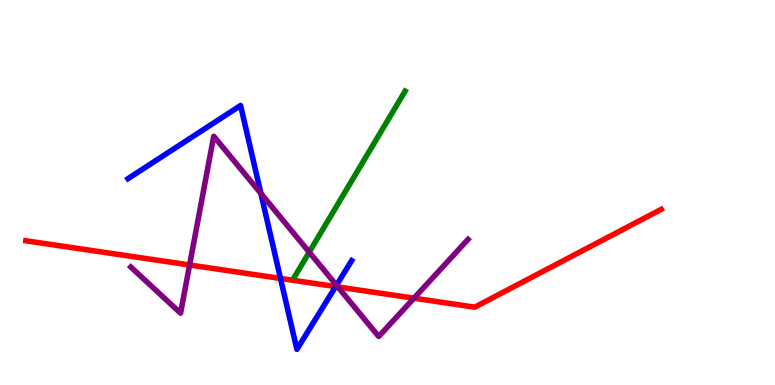[{'lines': ['blue', 'red'], 'intersections': [{'x': 3.62, 'y': 2.77}, {'x': 4.33, 'y': 2.56}]}, {'lines': ['green', 'red'], 'intersections': []}, {'lines': ['purple', 'red'], 'intersections': [{'x': 2.45, 'y': 3.12}, {'x': 4.36, 'y': 2.55}, {'x': 5.34, 'y': 2.26}]}, {'lines': ['blue', 'green'], 'intersections': []}, {'lines': ['blue', 'purple'], 'intersections': [{'x': 3.37, 'y': 4.97}, {'x': 4.34, 'y': 2.59}]}, {'lines': ['green', 'purple'], 'intersections': [{'x': 3.99, 'y': 3.45}]}]